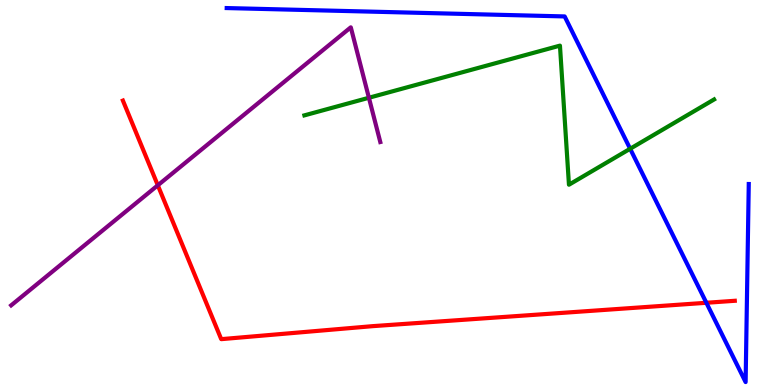[{'lines': ['blue', 'red'], 'intersections': [{'x': 9.11, 'y': 2.14}]}, {'lines': ['green', 'red'], 'intersections': []}, {'lines': ['purple', 'red'], 'intersections': [{'x': 2.04, 'y': 5.19}]}, {'lines': ['blue', 'green'], 'intersections': [{'x': 8.13, 'y': 6.14}]}, {'lines': ['blue', 'purple'], 'intersections': []}, {'lines': ['green', 'purple'], 'intersections': [{'x': 4.76, 'y': 7.46}]}]